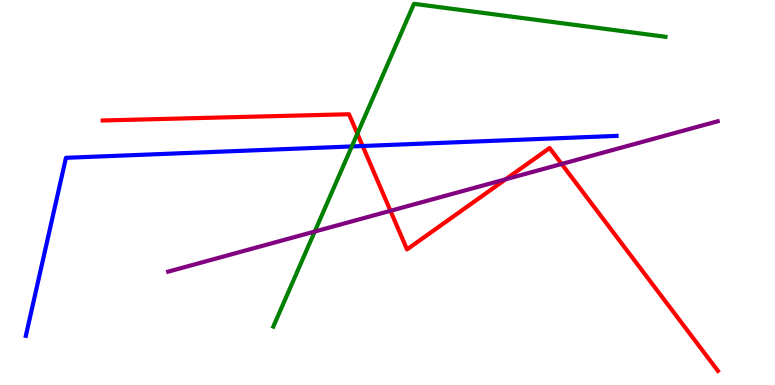[{'lines': ['blue', 'red'], 'intersections': [{'x': 4.68, 'y': 6.21}]}, {'lines': ['green', 'red'], 'intersections': [{'x': 4.61, 'y': 6.53}]}, {'lines': ['purple', 'red'], 'intersections': [{'x': 5.04, 'y': 4.52}, {'x': 6.52, 'y': 5.34}, {'x': 7.25, 'y': 5.74}]}, {'lines': ['blue', 'green'], 'intersections': [{'x': 4.54, 'y': 6.2}]}, {'lines': ['blue', 'purple'], 'intersections': []}, {'lines': ['green', 'purple'], 'intersections': [{'x': 4.06, 'y': 3.99}]}]